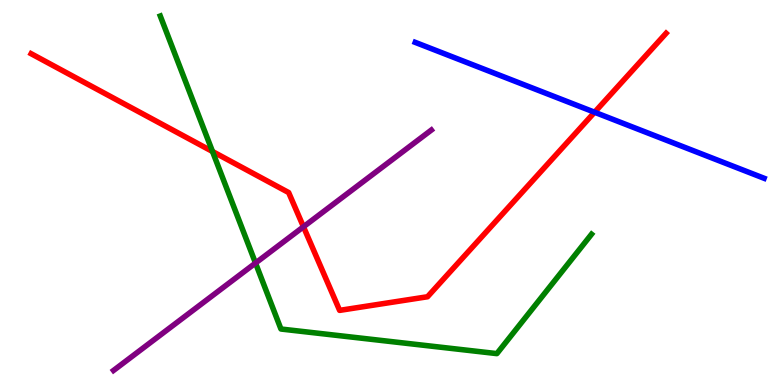[{'lines': ['blue', 'red'], 'intersections': [{'x': 7.67, 'y': 7.08}]}, {'lines': ['green', 'red'], 'intersections': [{'x': 2.74, 'y': 6.06}]}, {'lines': ['purple', 'red'], 'intersections': [{'x': 3.92, 'y': 4.11}]}, {'lines': ['blue', 'green'], 'intersections': []}, {'lines': ['blue', 'purple'], 'intersections': []}, {'lines': ['green', 'purple'], 'intersections': [{'x': 3.3, 'y': 3.17}]}]